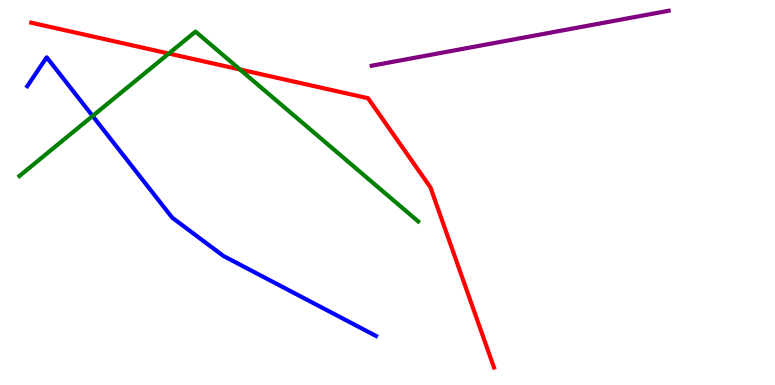[{'lines': ['blue', 'red'], 'intersections': []}, {'lines': ['green', 'red'], 'intersections': [{'x': 2.18, 'y': 8.61}, {'x': 3.1, 'y': 8.19}]}, {'lines': ['purple', 'red'], 'intersections': []}, {'lines': ['blue', 'green'], 'intersections': [{'x': 1.2, 'y': 6.99}]}, {'lines': ['blue', 'purple'], 'intersections': []}, {'lines': ['green', 'purple'], 'intersections': []}]